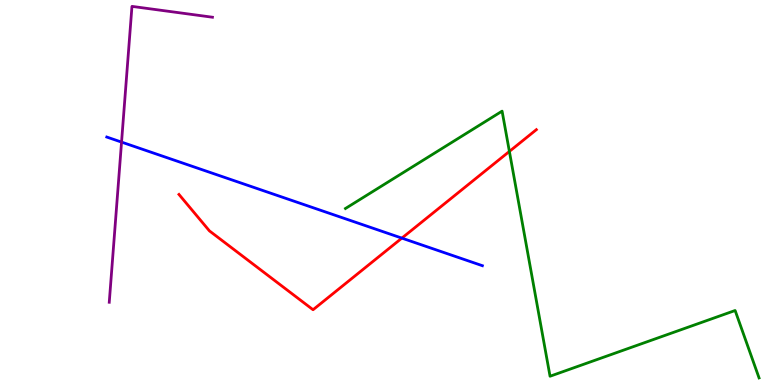[{'lines': ['blue', 'red'], 'intersections': [{'x': 5.19, 'y': 3.82}]}, {'lines': ['green', 'red'], 'intersections': [{'x': 6.57, 'y': 6.07}]}, {'lines': ['purple', 'red'], 'intersections': []}, {'lines': ['blue', 'green'], 'intersections': []}, {'lines': ['blue', 'purple'], 'intersections': [{'x': 1.57, 'y': 6.31}]}, {'lines': ['green', 'purple'], 'intersections': []}]